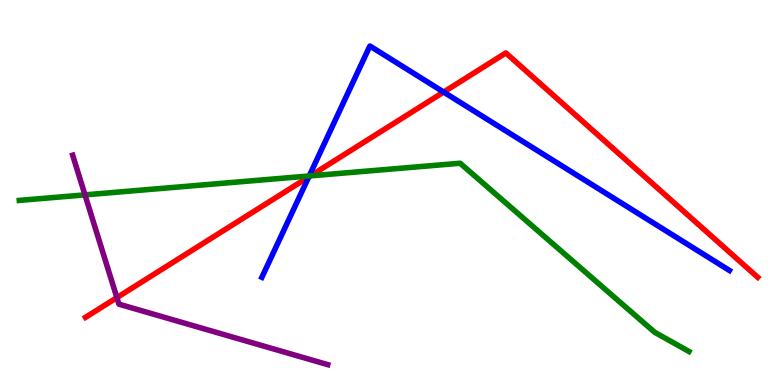[{'lines': ['blue', 'red'], 'intersections': [{'x': 3.98, 'y': 5.4}, {'x': 5.72, 'y': 7.61}]}, {'lines': ['green', 'red'], 'intersections': [{'x': 4.01, 'y': 5.43}]}, {'lines': ['purple', 'red'], 'intersections': [{'x': 1.51, 'y': 2.27}]}, {'lines': ['blue', 'green'], 'intersections': [{'x': 3.99, 'y': 5.43}]}, {'lines': ['blue', 'purple'], 'intersections': []}, {'lines': ['green', 'purple'], 'intersections': [{'x': 1.1, 'y': 4.94}]}]